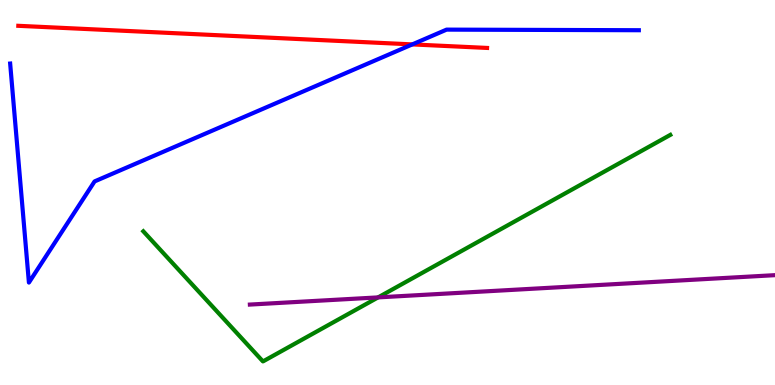[{'lines': ['blue', 'red'], 'intersections': [{'x': 5.32, 'y': 8.85}]}, {'lines': ['green', 'red'], 'intersections': []}, {'lines': ['purple', 'red'], 'intersections': []}, {'lines': ['blue', 'green'], 'intersections': []}, {'lines': ['blue', 'purple'], 'intersections': []}, {'lines': ['green', 'purple'], 'intersections': [{'x': 4.88, 'y': 2.28}]}]